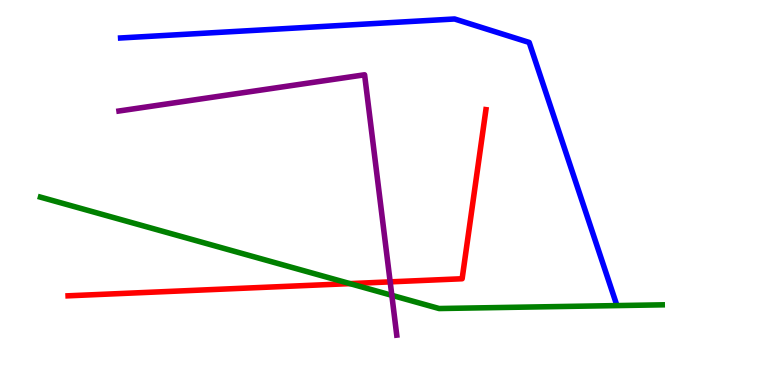[{'lines': ['blue', 'red'], 'intersections': []}, {'lines': ['green', 'red'], 'intersections': [{'x': 4.52, 'y': 2.63}]}, {'lines': ['purple', 'red'], 'intersections': [{'x': 5.03, 'y': 2.68}]}, {'lines': ['blue', 'green'], 'intersections': []}, {'lines': ['blue', 'purple'], 'intersections': []}, {'lines': ['green', 'purple'], 'intersections': [{'x': 5.06, 'y': 2.33}]}]